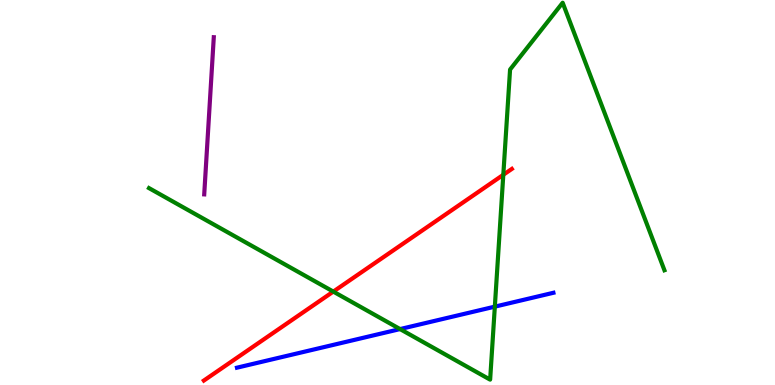[{'lines': ['blue', 'red'], 'intersections': []}, {'lines': ['green', 'red'], 'intersections': [{'x': 4.3, 'y': 2.43}, {'x': 6.49, 'y': 5.46}]}, {'lines': ['purple', 'red'], 'intersections': []}, {'lines': ['blue', 'green'], 'intersections': [{'x': 5.16, 'y': 1.45}, {'x': 6.38, 'y': 2.04}]}, {'lines': ['blue', 'purple'], 'intersections': []}, {'lines': ['green', 'purple'], 'intersections': []}]